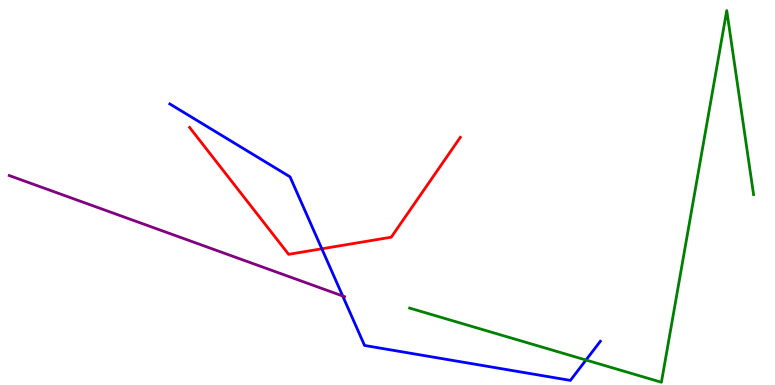[{'lines': ['blue', 'red'], 'intersections': [{'x': 4.15, 'y': 3.54}]}, {'lines': ['green', 'red'], 'intersections': []}, {'lines': ['purple', 'red'], 'intersections': []}, {'lines': ['blue', 'green'], 'intersections': [{'x': 7.56, 'y': 0.649}]}, {'lines': ['blue', 'purple'], 'intersections': [{'x': 4.42, 'y': 2.31}]}, {'lines': ['green', 'purple'], 'intersections': []}]